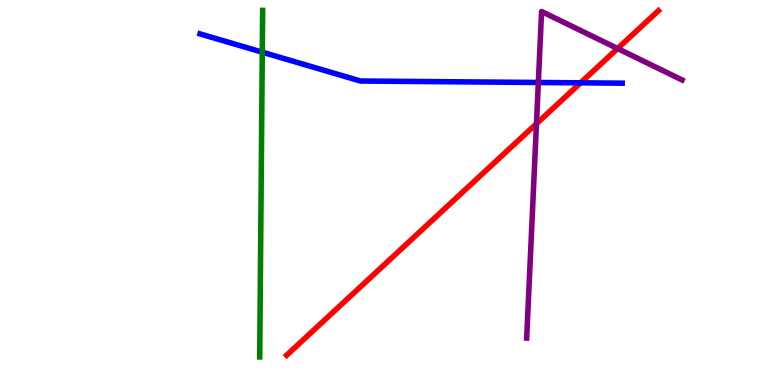[{'lines': ['blue', 'red'], 'intersections': [{'x': 7.49, 'y': 7.85}]}, {'lines': ['green', 'red'], 'intersections': []}, {'lines': ['purple', 'red'], 'intersections': [{'x': 6.92, 'y': 6.79}, {'x': 7.97, 'y': 8.74}]}, {'lines': ['blue', 'green'], 'intersections': [{'x': 3.38, 'y': 8.64}]}, {'lines': ['blue', 'purple'], 'intersections': [{'x': 6.95, 'y': 7.86}]}, {'lines': ['green', 'purple'], 'intersections': []}]